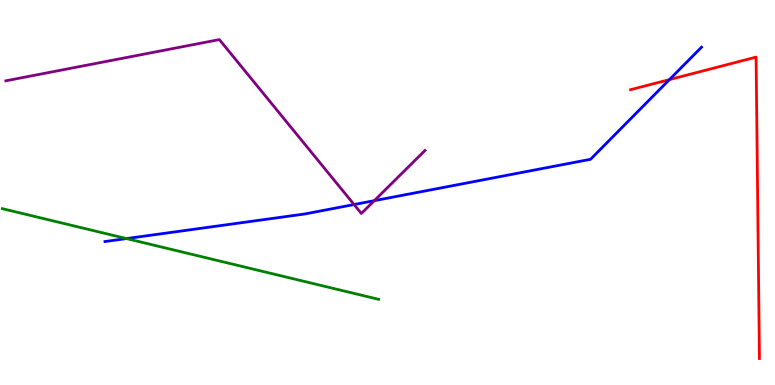[{'lines': ['blue', 'red'], 'intersections': [{'x': 8.64, 'y': 7.93}]}, {'lines': ['green', 'red'], 'intersections': []}, {'lines': ['purple', 'red'], 'intersections': []}, {'lines': ['blue', 'green'], 'intersections': [{'x': 1.63, 'y': 3.8}]}, {'lines': ['blue', 'purple'], 'intersections': [{'x': 4.57, 'y': 4.69}, {'x': 4.83, 'y': 4.79}]}, {'lines': ['green', 'purple'], 'intersections': []}]